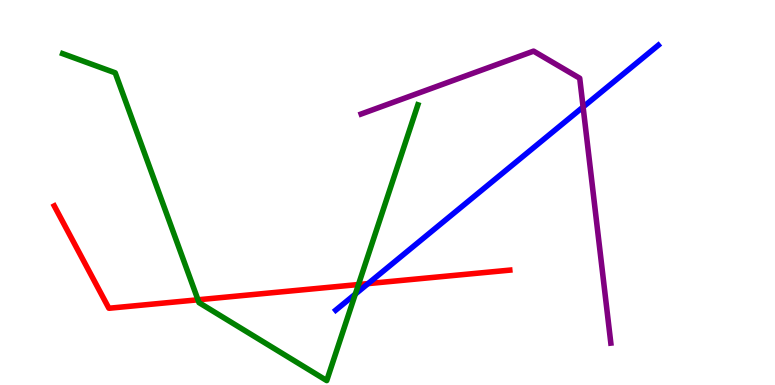[{'lines': ['blue', 'red'], 'intersections': [{'x': 4.75, 'y': 2.63}]}, {'lines': ['green', 'red'], 'intersections': [{'x': 2.55, 'y': 2.21}, {'x': 4.63, 'y': 2.61}]}, {'lines': ['purple', 'red'], 'intersections': []}, {'lines': ['blue', 'green'], 'intersections': [{'x': 4.58, 'y': 2.36}]}, {'lines': ['blue', 'purple'], 'intersections': [{'x': 7.52, 'y': 7.22}]}, {'lines': ['green', 'purple'], 'intersections': []}]